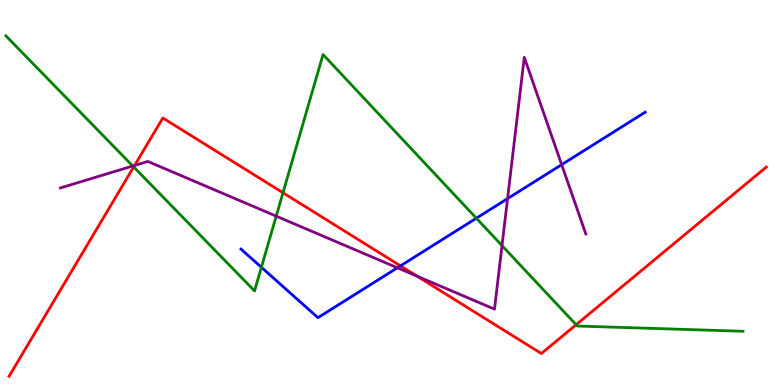[{'lines': ['blue', 'red'], 'intersections': [{'x': 5.17, 'y': 3.09}]}, {'lines': ['green', 'red'], 'intersections': [{'x': 1.73, 'y': 5.66}, {'x': 3.65, 'y': 4.99}, {'x': 7.43, 'y': 1.57}]}, {'lines': ['purple', 'red'], 'intersections': [{'x': 1.74, 'y': 5.7}, {'x': 5.38, 'y': 2.83}]}, {'lines': ['blue', 'green'], 'intersections': [{'x': 3.37, 'y': 3.06}, {'x': 6.15, 'y': 4.33}]}, {'lines': ['blue', 'purple'], 'intersections': [{'x': 5.13, 'y': 3.04}, {'x': 6.55, 'y': 4.84}, {'x': 7.25, 'y': 5.72}]}, {'lines': ['green', 'purple'], 'intersections': [{'x': 1.71, 'y': 5.69}, {'x': 3.56, 'y': 4.39}, {'x': 6.48, 'y': 3.62}]}]